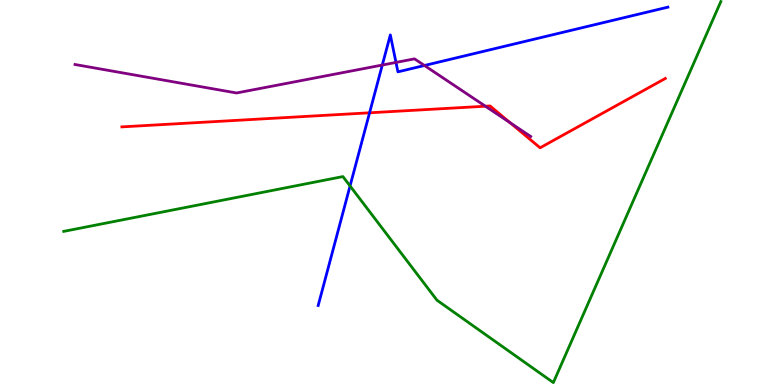[{'lines': ['blue', 'red'], 'intersections': [{'x': 4.77, 'y': 7.07}]}, {'lines': ['green', 'red'], 'intersections': []}, {'lines': ['purple', 'red'], 'intersections': [{'x': 6.26, 'y': 7.24}, {'x': 6.58, 'y': 6.81}]}, {'lines': ['blue', 'green'], 'intersections': [{'x': 4.52, 'y': 5.17}]}, {'lines': ['blue', 'purple'], 'intersections': [{'x': 4.93, 'y': 8.31}, {'x': 5.11, 'y': 8.38}, {'x': 5.48, 'y': 8.3}]}, {'lines': ['green', 'purple'], 'intersections': []}]